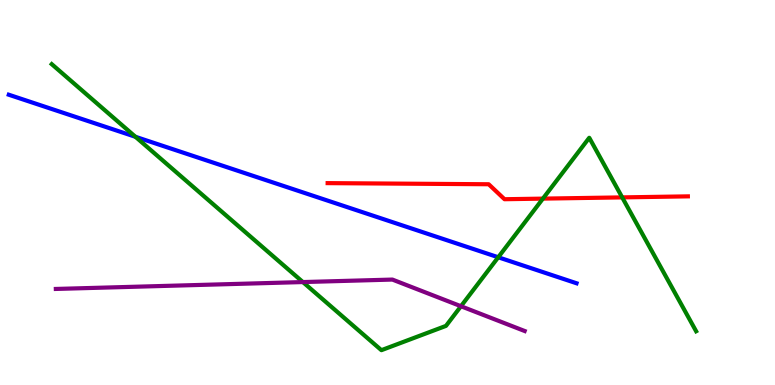[{'lines': ['blue', 'red'], 'intersections': []}, {'lines': ['green', 'red'], 'intersections': [{'x': 7.01, 'y': 4.84}, {'x': 8.03, 'y': 4.87}]}, {'lines': ['purple', 'red'], 'intersections': []}, {'lines': ['blue', 'green'], 'intersections': [{'x': 1.75, 'y': 6.45}, {'x': 6.43, 'y': 3.32}]}, {'lines': ['blue', 'purple'], 'intersections': []}, {'lines': ['green', 'purple'], 'intersections': [{'x': 3.91, 'y': 2.67}, {'x': 5.95, 'y': 2.05}]}]